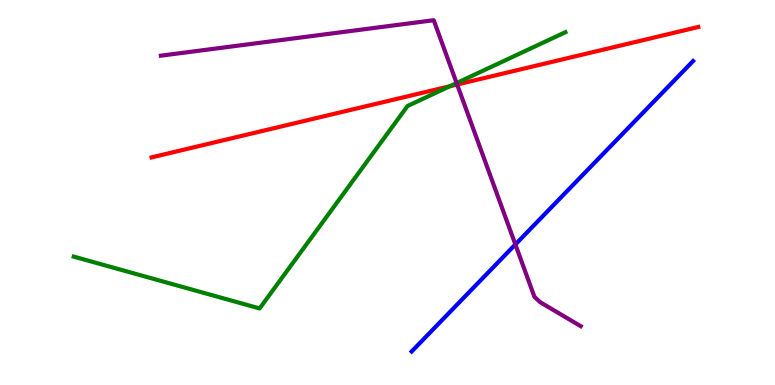[{'lines': ['blue', 'red'], 'intersections': []}, {'lines': ['green', 'red'], 'intersections': [{'x': 5.8, 'y': 7.76}]}, {'lines': ['purple', 'red'], 'intersections': [{'x': 5.9, 'y': 7.81}]}, {'lines': ['blue', 'green'], 'intersections': []}, {'lines': ['blue', 'purple'], 'intersections': [{'x': 6.65, 'y': 3.65}]}, {'lines': ['green', 'purple'], 'intersections': [{'x': 5.89, 'y': 7.84}]}]